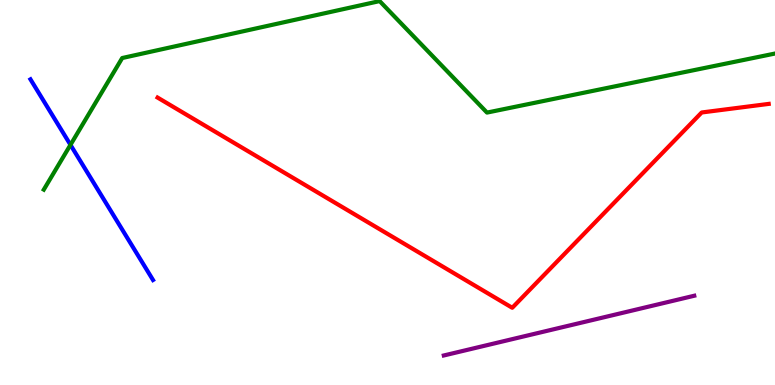[{'lines': ['blue', 'red'], 'intersections': []}, {'lines': ['green', 'red'], 'intersections': []}, {'lines': ['purple', 'red'], 'intersections': []}, {'lines': ['blue', 'green'], 'intersections': [{'x': 0.909, 'y': 6.24}]}, {'lines': ['blue', 'purple'], 'intersections': []}, {'lines': ['green', 'purple'], 'intersections': []}]